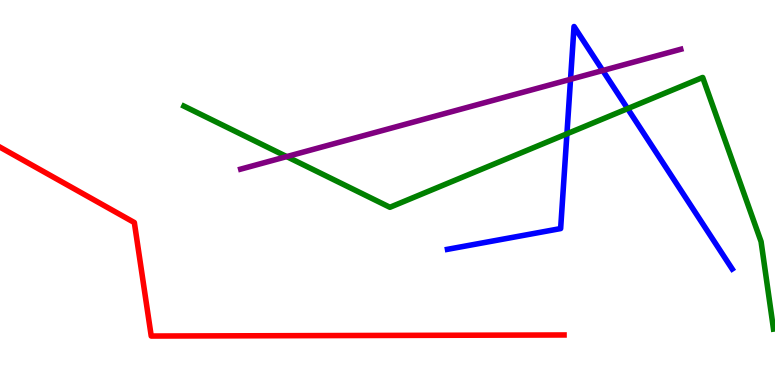[{'lines': ['blue', 'red'], 'intersections': []}, {'lines': ['green', 'red'], 'intersections': []}, {'lines': ['purple', 'red'], 'intersections': []}, {'lines': ['blue', 'green'], 'intersections': [{'x': 7.32, 'y': 6.52}, {'x': 8.1, 'y': 7.18}]}, {'lines': ['blue', 'purple'], 'intersections': [{'x': 7.36, 'y': 7.94}, {'x': 7.78, 'y': 8.17}]}, {'lines': ['green', 'purple'], 'intersections': [{'x': 3.7, 'y': 5.93}]}]